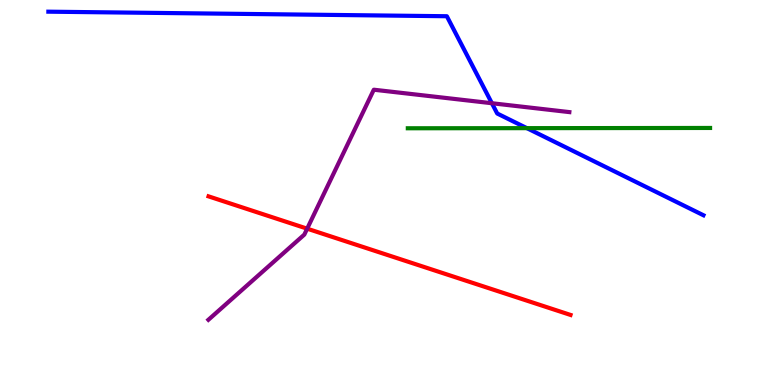[{'lines': ['blue', 'red'], 'intersections': []}, {'lines': ['green', 'red'], 'intersections': []}, {'lines': ['purple', 'red'], 'intersections': [{'x': 3.96, 'y': 4.06}]}, {'lines': ['blue', 'green'], 'intersections': [{'x': 6.8, 'y': 6.67}]}, {'lines': ['blue', 'purple'], 'intersections': [{'x': 6.35, 'y': 7.32}]}, {'lines': ['green', 'purple'], 'intersections': []}]